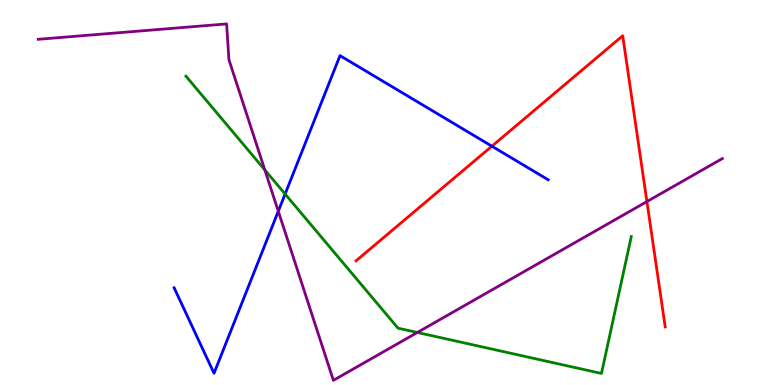[{'lines': ['blue', 'red'], 'intersections': [{'x': 6.35, 'y': 6.2}]}, {'lines': ['green', 'red'], 'intersections': []}, {'lines': ['purple', 'red'], 'intersections': [{'x': 8.35, 'y': 4.76}]}, {'lines': ['blue', 'green'], 'intersections': [{'x': 3.68, 'y': 4.96}]}, {'lines': ['blue', 'purple'], 'intersections': [{'x': 3.59, 'y': 4.51}]}, {'lines': ['green', 'purple'], 'intersections': [{'x': 3.42, 'y': 5.59}, {'x': 5.39, 'y': 1.36}]}]